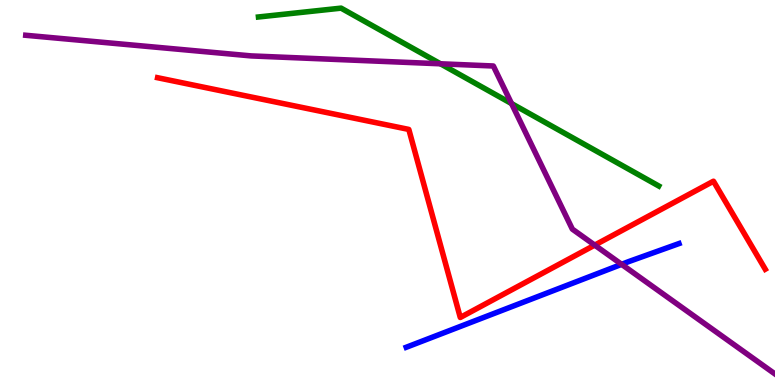[{'lines': ['blue', 'red'], 'intersections': []}, {'lines': ['green', 'red'], 'intersections': []}, {'lines': ['purple', 'red'], 'intersections': [{'x': 7.67, 'y': 3.63}]}, {'lines': ['blue', 'green'], 'intersections': []}, {'lines': ['blue', 'purple'], 'intersections': [{'x': 8.02, 'y': 3.13}]}, {'lines': ['green', 'purple'], 'intersections': [{'x': 5.68, 'y': 8.34}, {'x': 6.6, 'y': 7.31}]}]